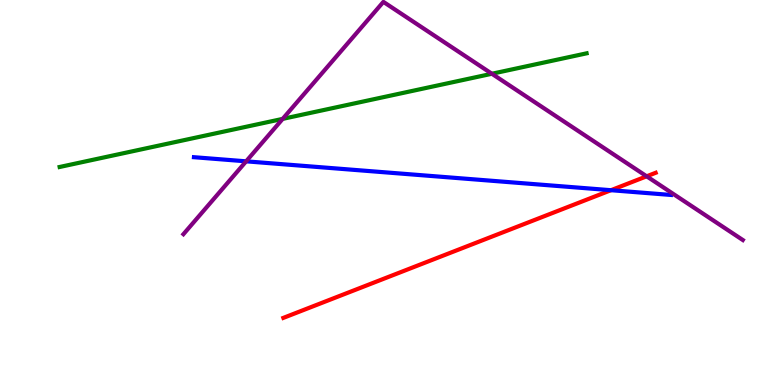[{'lines': ['blue', 'red'], 'intersections': [{'x': 7.88, 'y': 5.06}]}, {'lines': ['green', 'red'], 'intersections': []}, {'lines': ['purple', 'red'], 'intersections': [{'x': 8.34, 'y': 5.42}]}, {'lines': ['blue', 'green'], 'intersections': []}, {'lines': ['blue', 'purple'], 'intersections': [{'x': 3.18, 'y': 5.81}]}, {'lines': ['green', 'purple'], 'intersections': [{'x': 3.65, 'y': 6.91}, {'x': 6.35, 'y': 8.08}]}]